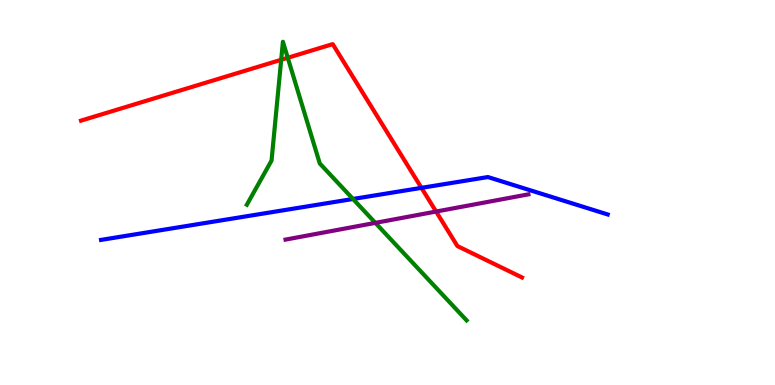[{'lines': ['blue', 'red'], 'intersections': [{'x': 5.44, 'y': 5.12}]}, {'lines': ['green', 'red'], 'intersections': [{'x': 3.63, 'y': 8.45}, {'x': 3.71, 'y': 8.5}]}, {'lines': ['purple', 'red'], 'intersections': [{'x': 5.63, 'y': 4.51}]}, {'lines': ['blue', 'green'], 'intersections': [{'x': 4.55, 'y': 4.83}]}, {'lines': ['blue', 'purple'], 'intersections': []}, {'lines': ['green', 'purple'], 'intersections': [{'x': 4.84, 'y': 4.21}]}]